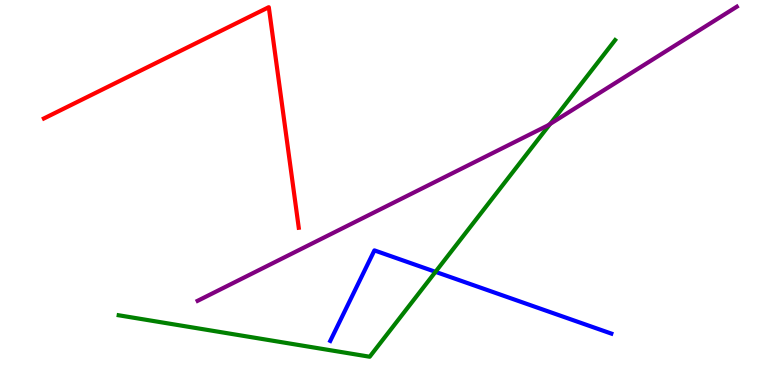[{'lines': ['blue', 'red'], 'intersections': []}, {'lines': ['green', 'red'], 'intersections': []}, {'lines': ['purple', 'red'], 'intersections': []}, {'lines': ['blue', 'green'], 'intersections': [{'x': 5.62, 'y': 2.94}]}, {'lines': ['blue', 'purple'], 'intersections': []}, {'lines': ['green', 'purple'], 'intersections': [{'x': 7.1, 'y': 6.78}]}]